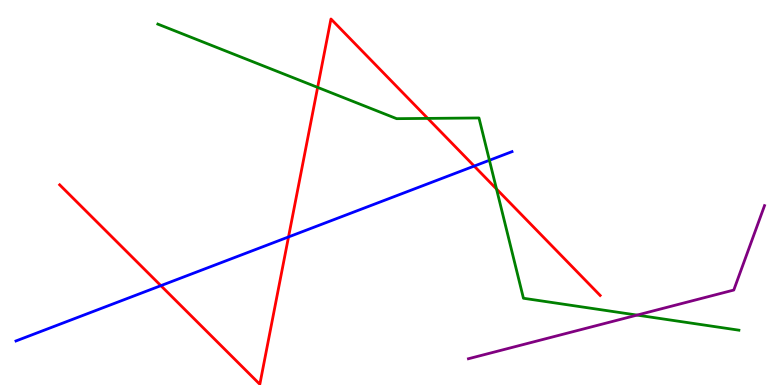[{'lines': ['blue', 'red'], 'intersections': [{'x': 2.08, 'y': 2.58}, {'x': 3.72, 'y': 3.85}, {'x': 6.12, 'y': 5.69}]}, {'lines': ['green', 'red'], 'intersections': [{'x': 4.1, 'y': 7.73}, {'x': 5.52, 'y': 6.92}, {'x': 6.41, 'y': 5.09}]}, {'lines': ['purple', 'red'], 'intersections': []}, {'lines': ['blue', 'green'], 'intersections': [{'x': 6.32, 'y': 5.84}]}, {'lines': ['blue', 'purple'], 'intersections': []}, {'lines': ['green', 'purple'], 'intersections': [{'x': 8.22, 'y': 1.82}]}]